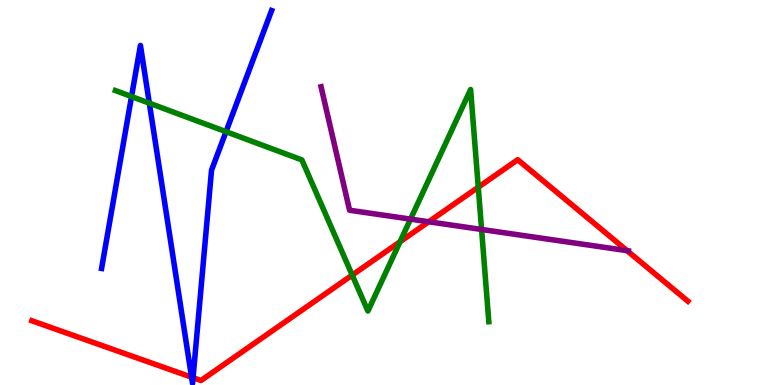[{'lines': ['blue', 'red'], 'intersections': [{'x': 2.47, 'y': 0.203}, {'x': 2.49, 'y': 0.19}]}, {'lines': ['green', 'red'], 'intersections': [{'x': 4.54, 'y': 2.85}, {'x': 5.16, 'y': 3.72}, {'x': 6.17, 'y': 5.14}]}, {'lines': ['purple', 'red'], 'intersections': [{'x': 5.53, 'y': 4.24}, {'x': 8.09, 'y': 3.49}]}, {'lines': ['blue', 'green'], 'intersections': [{'x': 1.7, 'y': 7.49}, {'x': 1.93, 'y': 7.32}, {'x': 2.92, 'y': 6.58}]}, {'lines': ['blue', 'purple'], 'intersections': []}, {'lines': ['green', 'purple'], 'intersections': [{'x': 5.3, 'y': 4.31}, {'x': 6.21, 'y': 4.04}]}]